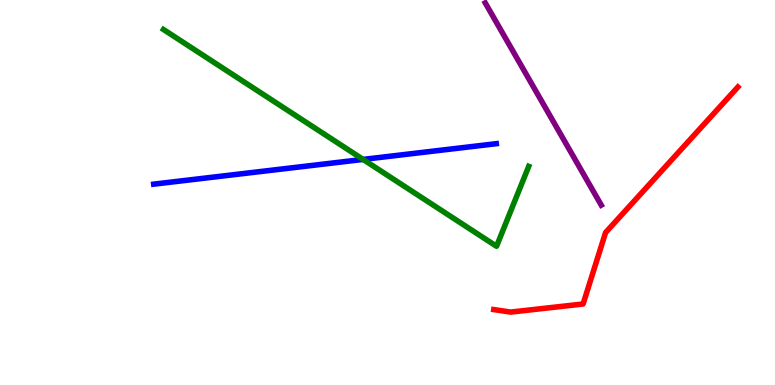[{'lines': ['blue', 'red'], 'intersections': []}, {'lines': ['green', 'red'], 'intersections': []}, {'lines': ['purple', 'red'], 'intersections': []}, {'lines': ['blue', 'green'], 'intersections': [{'x': 4.69, 'y': 5.86}]}, {'lines': ['blue', 'purple'], 'intersections': []}, {'lines': ['green', 'purple'], 'intersections': []}]